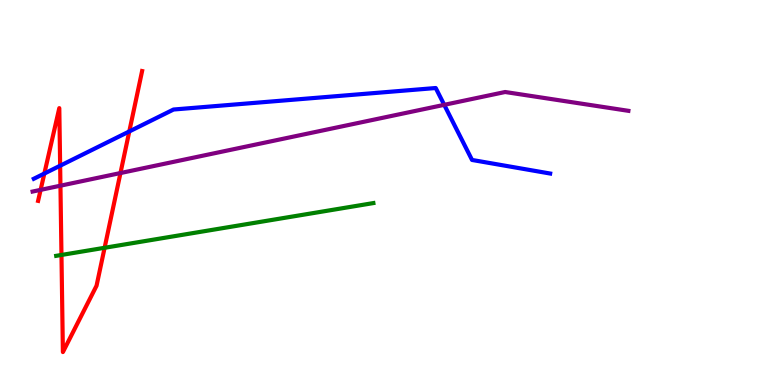[{'lines': ['blue', 'red'], 'intersections': [{'x': 0.572, 'y': 5.49}, {'x': 0.776, 'y': 5.7}, {'x': 1.67, 'y': 6.59}]}, {'lines': ['green', 'red'], 'intersections': [{'x': 0.793, 'y': 3.38}, {'x': 1.35, 'y': 3.56}]}, {'lines': ['purple', 'red'], 'intersections': [{'x': 0.524, 'y': 5.07}, {'x': 0.78, 'y': 5.18}, {'x': 1.55, 'y': 5.51}]}, {'lines': ['blue', 'green'], 'intersections': []}, {'lines': ['blue', 'purple'], 'intersections': [{'x': 5.73, 'y': 7.28}]}, {'lines': ['green', 'purple'], 'intersections': []}]